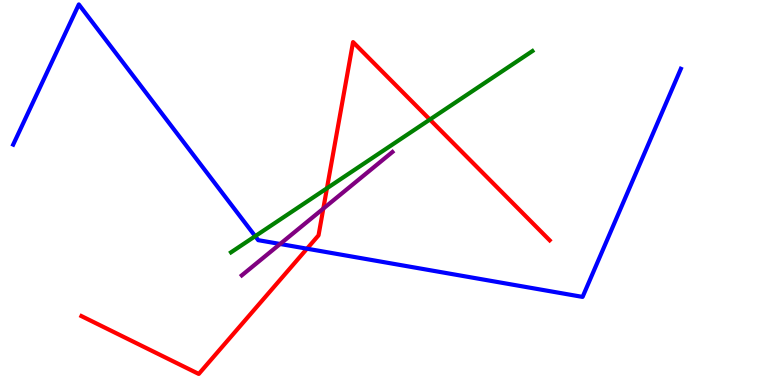[{'lines': ['blue', 'red'], 'intersections': [{'x': 3.96, 'y': 3.54}]}, {'lines': ['green', 'red'], 'intersections': [{'x': 4.22, 'y': 5.11}, {'x': 5.55, 'y': 6.89}]}, {'lines': ['purple', 'red'], 'intersections': [{'x': 4.17, 'y': 4.58}]}, {'lines': ['blue', 'green'], 'intersections': [{'x': 3.29, 'y': 3.87}]}, {'lines': ['blue', 'purple'], 'intersections': [{'x': 3.61, 'y': 3.66}]}, {'lines': ['green', 'purple'], 'intersections': []}]